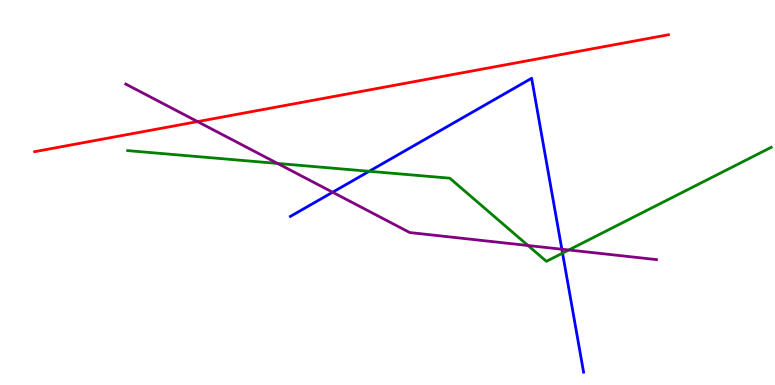[{'lines': ['blue', 'red'], 'intersections': []}, {'lines': ['green', 'red'], 'intersections': []}, {'lines': ['purple', 'red'], 'intersections': [{'x': 2.55, 'y': 6.84}]}, {'lines': ['blue', 'green'], 'intersections': [{'x': 4.76, 'y': 5.55}, {'x': 7.26, 'y': 3.42}]}, {'lines': ['blue', 'purple'], 'intersections': [{'x': 4.29, 'y': 5.01}, {'x': 7.25, 'y': 3.53}]}, {'lines': ['green', 'purple'], 'intersections': [{'x': 3.58, 'y': 5.75}, {'x': 6.81, 'y': 3.62}, {'x': 7.34, 'y': 3.51}]}]